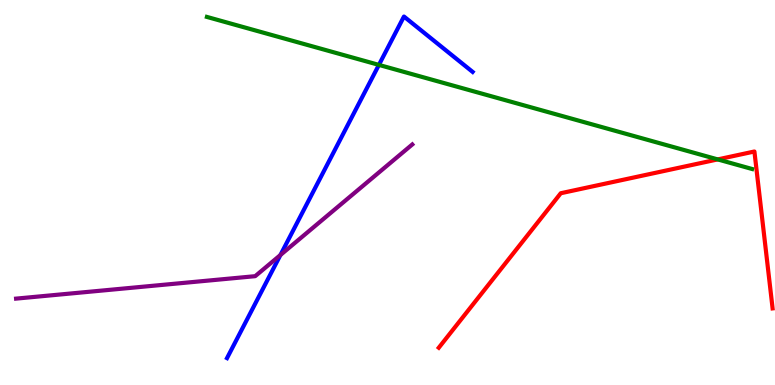[{'lines': ['blue', 'red'], 'intersections': []}, {'lines': ['green', 'red'], 'intersections': [{'x': 9.26, 'y': 5.86}]}, {'lines': ['purple', 'red'], 'intersections': []}, {'lines': ['blue', 'green'], 'intersections': [{'x': 4.89, 'y': 8.31}]}, {'lines': ['blue', 'purple'], 'intersections': [{'x': 3.62, 'y': 3.38}]}, {'lines': ['green', 'purple'], 'intersections': []}]